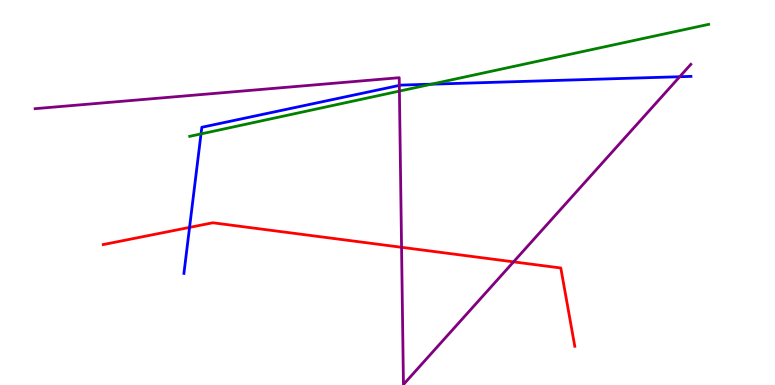[{'lines': ['blue', 'red'], 'intersections': [{'x': 2.45, 'y': 4.09}]}, {'lines': ['green', 'red'], 'intersections': []}, {'lines': ['purple', 'red'], 'intersections': [{'x': 5.18, 'y': 3.58}, {'x': 6.63, 'y': 3.2}]}, {'lines': ['blue', 'green'], 'intersections': [{'x': 2.59, 'y': 6.52}, {'x': 5.57, 'y': 7.81}]}, {'lines': ['blue', 'purple'], 'intersections': [{'x': 5.15, 'y': 7.78}, {'x': 8.77, 'y': 8.01}]}, {'lines': ['green', 'purple'], 'intersections': [{'x': 5.15, 'y': 7.63}]}]